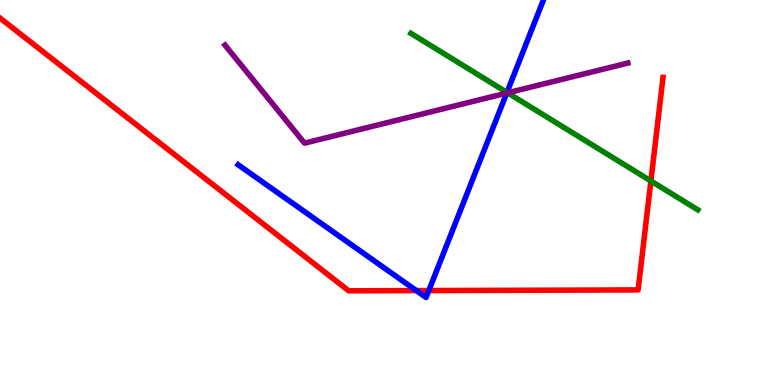[{'lines': ['blue', 'red'], 'intersections': [{'x': 5.37, 'y': 2.45}, {'x': 5.53, 'y': 2.45}]}, {'lines': ['green', 'red'], 'intersections': [{'x': 8.4, 'y': 5.3}]}, {'lines': ['purple', 'red'], 'intersections': []}, {'lines': ['blue', 'green'], 'intersections': [{'x': 6.54, 'y': 7.6}]}, {'lines': ['blue', 'purple'], 'intersections': [{'x': 6.54, 'y': 7.58}]}, {'lines': ['green', 'purple'], 'intersections': [{'x': 6.55, 'y': 7.59}]}]